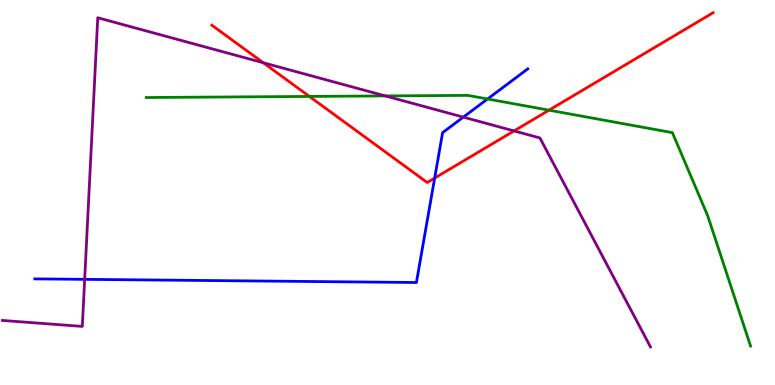[{'lines': ['blue', 'red'], 'intersections': [{'x': 5.61, 'y': 5.37}]}, {'lines': ['green', 'red'], 'intersections': [{'x': 3.99, 'y': 7.5}, {'x': 7.08, 'y': 7.14}]}, {'lines': ['purple', 'red'], 'intersections': [{'x': 3.4, 'y': 8.37}, {'x': 6.63, 'y': 6.6}]}, {'lines': ['blue', 'green'], 'intersections': [{'x': 6.29, 'y': 7.43}]}, {'lines': ['blue', 'purple'], 'intersections': [{'x': 1.09, 'y': 2.74}, {'x': 5.98, 'y': 6.96}]}, {'lines': ['green', 'purple'], 'intersections': [{'x': 4.97, 'y': 7.51}]}]